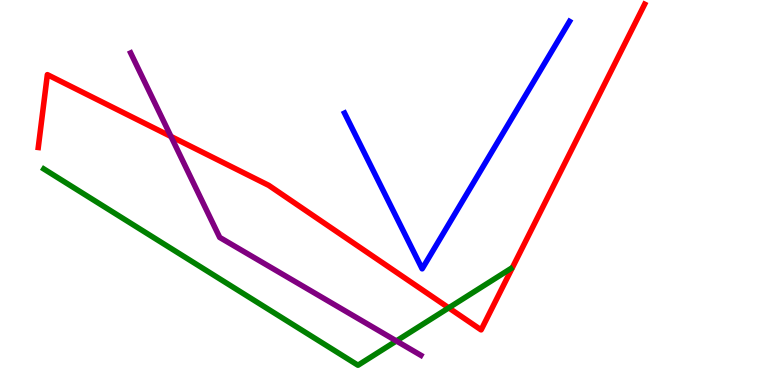[{'lines': ['blue', 'red'], 'intersections': []}, {'lines': ['green', 'red'], 'intersections': [{'x': 5.79, 'y': 2.0}]}, {'lines': ['purple', 'red'], 'intersections': [{'x': 2.21, 'y': 6.46}]}, {'lines': ['blue', 'green'], 'intersections': []}, {'lines': ['blue', 'purple'], 'intersections': []}, {'lines': ['green', 'purple'], 'intersections': [{'x': 5.11, 'y': 1.14}]}]